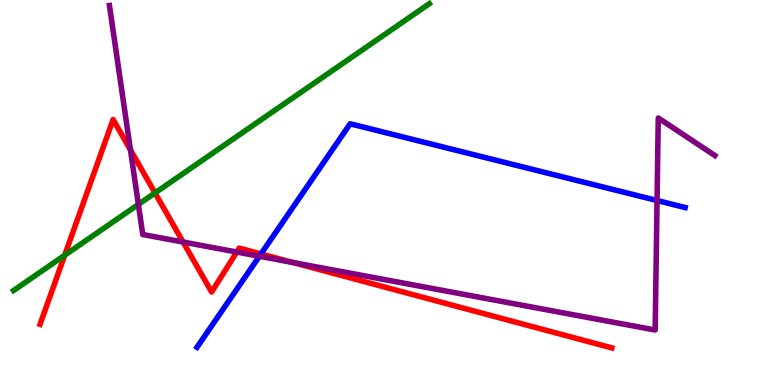[{'lines': ['blue', 'red'], 'intersections': [{'x': 3.37, 'y': 3.4}]}, {'lines': ['green', 'red'], 'intersections': [{'x': 0.835, 'y': 3.37}, {'x': 2.0, 'y': 4.99}]}, {'lines': ['purple', 'red'], 'intersections': [{'x': 1.68, 'y': 6.11}, {'x': 2.36, 'y': 3.71}, {'x': 3.06, 'y': 3.45}, {'x': 3.78, 'y': 3.18}]}, {'lines': ['blue', 'green'], 'intersections': []}, {'lines': ['blue', 'purple'], 'intersections': [{'x': 3.35, 'y': 3.34}, {'x': 8.48, 'y': 4.79}]}, {'lines': ['green', 'purple'], 'intersections': [{'x': 1.79, 'y': 4.69}]}]